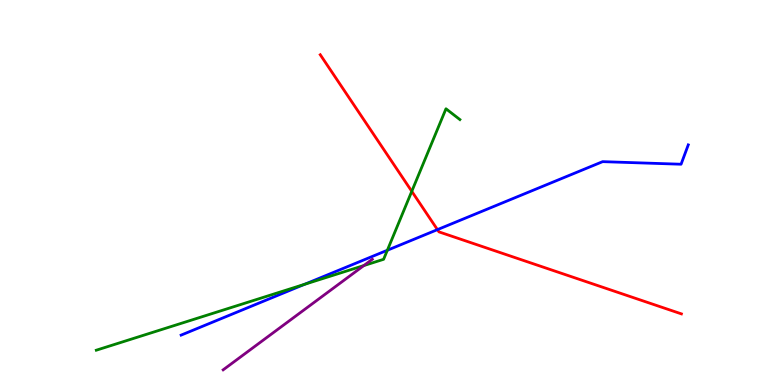[{'lines': ['blue', 'red'], 'intersections': [{'x': 5.64, 'y': 4.04}]}, {'lines': ['green', 'red'], 'intersections': [{'x': 5.31, 'y': 5.03}]}, {'lines': ['purple', 'red'], 'intersections': []}, {'lines': ['blue', 'green'], 'intersections': [{'x': 3.93, 'y': 2.61}, {'x': 5.0, 'y': 3.5}]}, {'lines': ['blue', 'purple'], 'intersections': []}, {'lines': ['green', 'purple'], 'intersections': [{'x': 4.69, 'y': 3.1}]}]